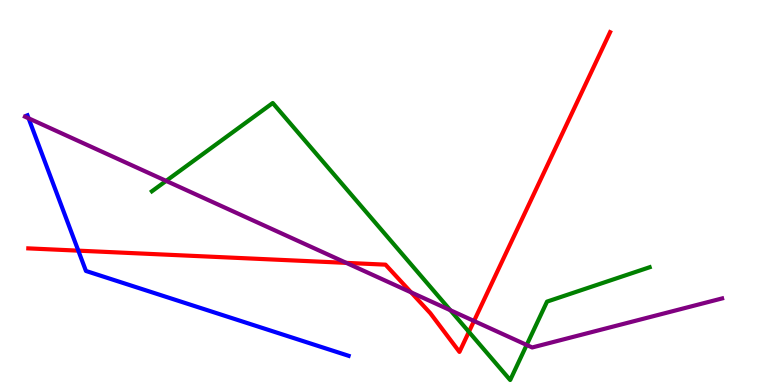[{'lines': ['blue', 'red'], 'intersections': [{'x': 1.01, 'y': 3.49}]}, {'lines': ['green', 'red'], 'intersections': [{'x': 6.05, 'y': 1.38}]}, {'lines': ['purple', 'red'], 'intersections': [{'x': 4.47, 'y': 3.17}, {'x': 5.3, 'y': 2.41}, {'x': 6.12, 'y': 1.66}]}, {'lines': ['blue', 'green'], 'intersections': []}, {'lines': ['blue', 'purple'], 'intersections': [{'x': 0.369, 'y': 6.93}]}, {'lines': ['green', 'purple'], 'intersections': [{'x': 2.14, 'y': 5.3}, {'x': 5.81, 'y': 1.94}, {'x': 6.8, 'y': 1.04}]}]